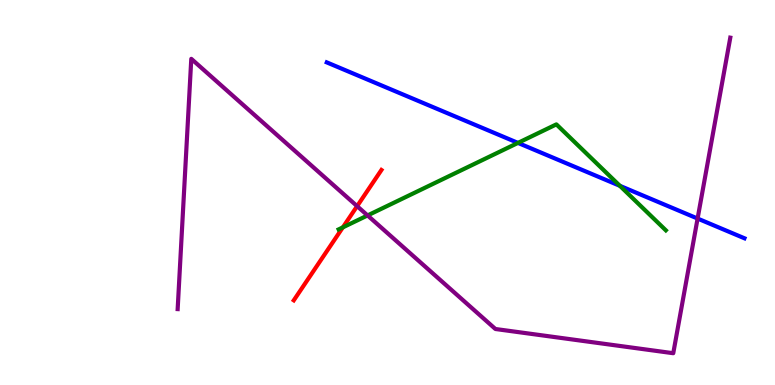[{'lines': ['blue', 'red'], 'intersections': []}, {'lines': ['green', 'red'], 'intersections': [{'x': 4.42, 'y': 4.09}]}, {'lines': ['purple', 'red'], 'intersections': [{'x': 4.61, 'y': 4.65}]}, {'lines': ['blue', 'green'], 'intersections': [{'x': 6.68, 'y': 6.29}, {'x': 8.0, 'y': 5.17}]}, {'lines': ['blue', 'purple'], 'intersections': [{'x': 9.0, 'y': 4.32}]}, {'lines': ['green', 'purple'], 'intersections': [{'x': 4.74, 'y': 4.4}]}]